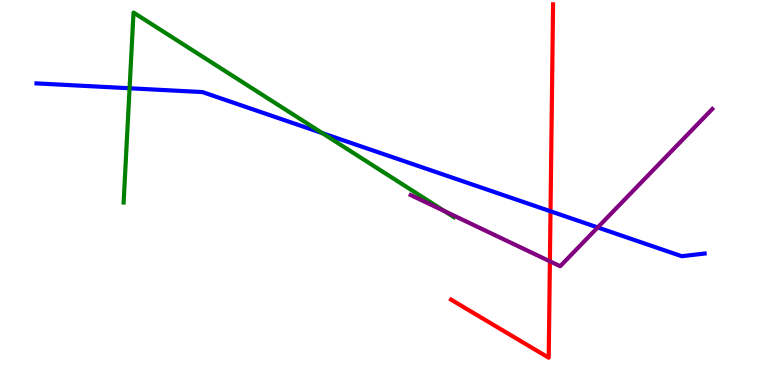[{'lines': ['blue', 'red'], 'intersections': [{'x': 7.1, 'y': 4.51}]}, {'lines': ['green', 'red'], 'intersections': []}, {'lines': ['purple', 'red'], 'intersections': [{'x': 7.1, 'y': 3.21}]}, {'lines': ['blue', 'green'], 'intersections': [{'x': 1.67, 'y': 7.71}, {'x': 4.16, 'y': 6.54}]}, {'lines': ['blue', 'purple'], 'intersections': [{'x': 7.71, 'y': 4.09}]}, {'lines': ['green', 'purple'], 'intersections': [{'x': 5.74, 'y': 4.52}]}]